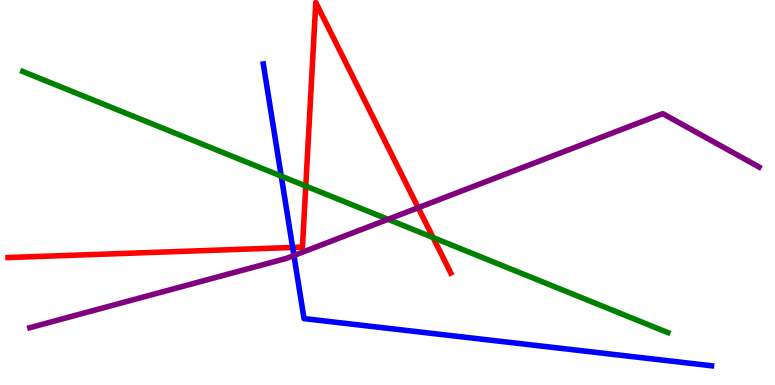[{'lines': ['blue', 'red'], 'intersections': [{'x': 3.78, 'y': 3.57}]}, {'lines': ['green', 'red'], 'intersections': [{'x': 3.95, 'y': 5.17}, {'x': 5.59, 'y': 3.83}]}, {'lines': ['purple', 'red'], 'intersections': [{'x': 5.4, 'y': 4.61}]}, {'lines': ['blue', 'green'], 'intersections': [{'x': 3.63, 'y': 5.43}]}, {'lines': ['blue', 'purple'], 'intersections': [{'x': 3.79, 'y': 3.36}]}, {'lines': ['green', 'purple'], 'intersections': [{'x': 5.01, 'y': 4.3}]}]